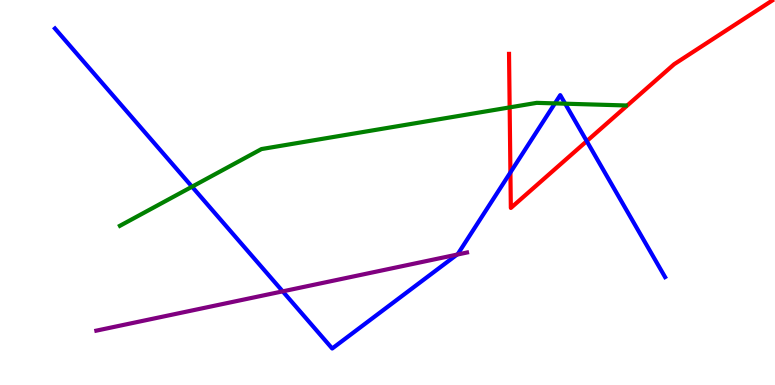[{'lines': ['blue', 'red'], 'intersections': [{'x': 6.59, 'y': 5.52}, {'x': 7.57, 'y': 6.33}]}, {'lines': ['green', 'red'], 'intersections': [{'x': 6.58, 'y': 7.21}]}, {'lines': ['purple', 'red'], 'intersections': []}, {'lines': ['blue', 'green'], 'intersections': [{'x': 2.48, 'y': 5.15}, {'x': 7.16, 'y': 7.31}, {'x': 7.29, 'y': 7.31}]}, {'lines': ['blue', 'purple'], 'intersections': [{'x': 3.65, 'y': 2.43}, {'x': 5.9, 'y': 3.39}]}, {'lines': ['green', 'purple'], 'intersections': []}]